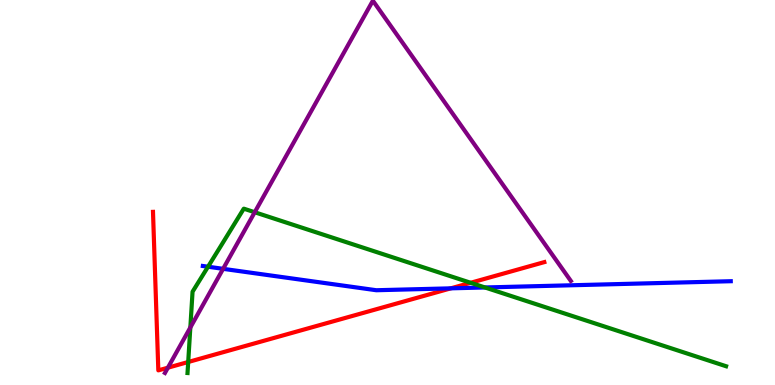[{'lines': ['blue', 'red'], 'intersections': [{'x': 5.82, 'y': 2.51}]}, {'lines': ['green', 'red'], 'intersections': [{'x': 2.43, 'y': 0.597}, {'x': 6.07, 'y': 2.66}]}, {'lines': ['purple', 'red'], 'intersections': [{'x': 2.17, 'y': 0.449}]}, {'lines': ['blue', 'green'], 'intersections': [{'x': 2.68, 'y': 3.07}, {'x': 6.26, 'y': 2.53}]}, {'lines': ['blue', 'purple'], 'intersections': [{'x': 2.88, 'y': 3.02}]}, {'lines': ['green', 'purple'], 'intersections': [{'x': 2.46, 'y': 1.49}, {'x': 3.29, 'y': 4.49}]}]